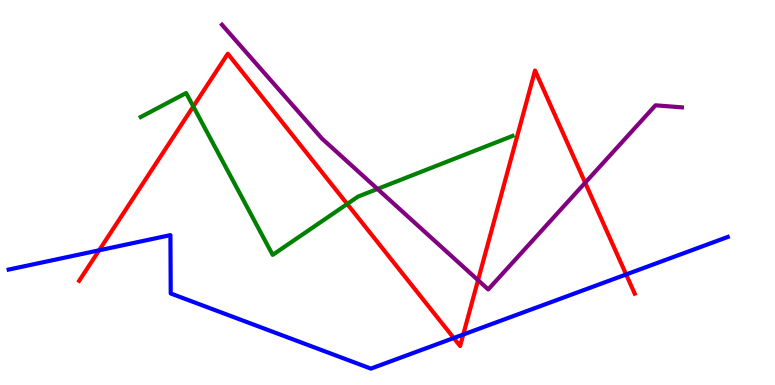[{'lines': ['blue', 'red'], 'intersections': [{'x': 1.28, 'y': 3.5}, {'x': 5.86, 'y': 1.22}, {'x': 5.98, 'y': 1.31}, {'x': 8.08, 'y': 2.87}]}, {'lines': ['green', 'red'], 'intersections': [{'x': 2.49, 'y': 7.23}, {'x': 4.48, 'y': 4.7}]}, {'lines': ['purple', 'red'], 'intersections': [{'x': 6.17, 'y': 2.72}, {'x': 7.55, 'y': 5.25}]}, {'lines': ['blue', 'green'], 'intersections': []}, {'lines': ['blue', 'purple'], 'intersections': []}, {'lines': ['green', 'purple'], 'intersections': [{'x': 4.87, 'y': 5.09}]}]